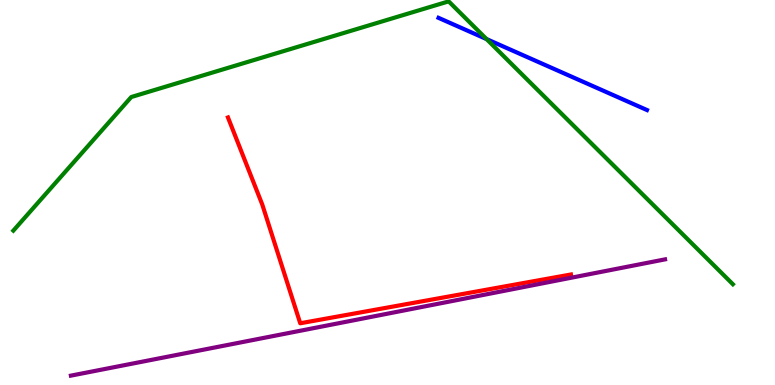[{'lines': ['blue', 'red'], 'intersections': []}, {'lines': ['green', 'red'], 'intersections': []}, {'lines': ['purple', 'red'], 'intersections': []}, {'lines': ['blue', 'green'], 'intersections': [{'x': 6.28, 'y': 8.98}]}, {'lines': ['blue', 'purple'], 'intersections': []}, {'lines': ['green', 'purple'], 'intersections': []}]